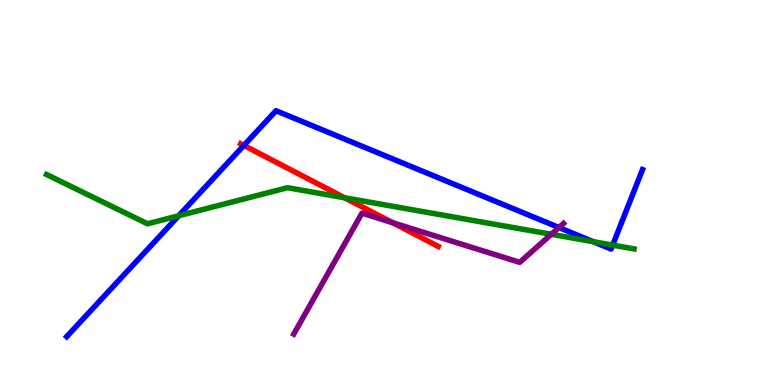[{'lines': ['blue', 'red'], 'intersections': [{'x': 3.15, 'y': 6.22}]}, {'lines': ['green', 'red'], 'intersections': [{'x': 4.45, 'y': 4.86}]}, {'lines': ['purple', 'red'], 'intersections': [{'x': 5.07, 'y': 4.22}]}, {'lines': ['blue', 'green'], 'intersections': [{'x': 2.31, 'y': 4.4}, {'x': 7.65, 'y': 3.72}, {'x': 7.91, 'y': 3.63}]}, {'lines': ['blue', 'purple'], 'intersections': [{'x': 7.21, 'y': 4.09}]}, {'lines': ['green', 'purple'], 'intersections': [{'x': 7.11, 'y': 3.91}]}]